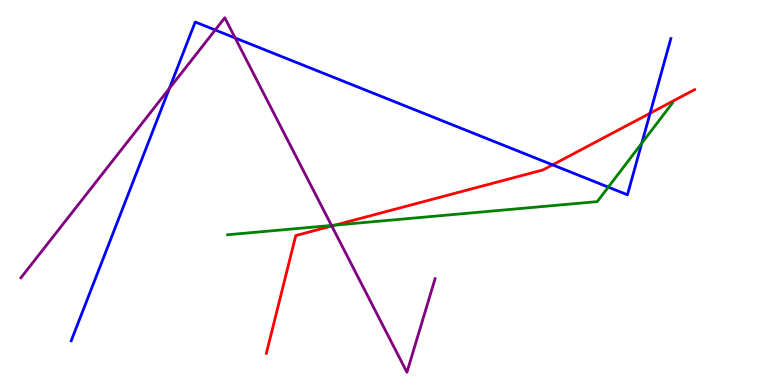[{'lines': ['blue', 'red'], 'intersections': [{'x': 7.13, 'y': 5.72}, {'x': 8.39, 'y': 7.06}]}, {'lines': ['green', 'red'], 'intersections': [{'x': 4.32, 'y': 4.15}]}, {'lines': ['purple', 'red'], 'intersections': [{'x': 4.28, 'y': 4.13}]}, {'lines': ['blue', 'green'], 'intersections': [{'x': 7.85, 'y': 5.14}, {'x': 8.28, 'y': 6.28}]}, {'lines': ['blue', 'purple'], 'intersections': [{'x': 2.19, 'y': 7.7}, {'x': 2.78, 'y': 9.22}, {'x': 3.03, 'y': 9.01}]}, {'lines': ['green', 'purple'], 'intersections': [{'x': 4.28, 'y': 4.14}]}]